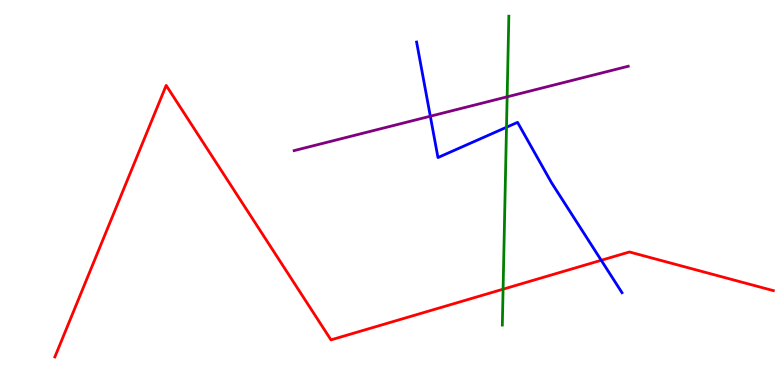[{'lines': ['blue', 'red'], 'intersections': [{'x': 7.76, 'y': 3.24}]}, {'lines': ['green', 'red'], 'intersections': [{'x': 6.49, 'y': 2.49}]}, {'lines': ['purple', 'red'], 'intersections': []}, {'lines': ['blue', 'green'], 'intersections': [{'x': 6.54, 'y': 6.7}]}, {'lines': ['blue', 'purple'], 'intersections': [{'x': 5.55, 'y': 6.98}]}, {'lines': ['green', 'purple'], 'intersections': [{'x': 6.54, 'y': 7.49}]}]